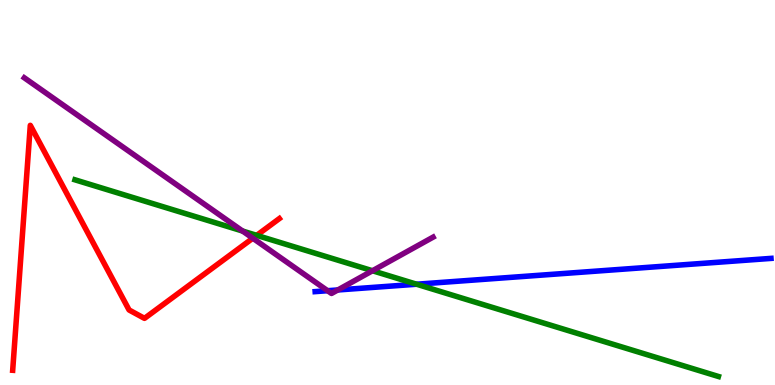[{'lines': ['blue', 'red'], 'intersections': []}, {'lines': ['green', 'red'], 'intersections': [{'x': 3.31, 'y': 3.89}]}, {'lines': ['purple', 'red'], 'intersections': [{'x': 3.26, 'y': 3.81}]}, {'lines': ['blue', 'green'], 'intersections': [{'x': 5.38, 'y': 2.62}]}, {'lines': ['blue', 'purple'], 'intersections': [{'x': 4.23, 'y': 2.45}, {'x': 4.36, 'y': 2.47}]}, {'lines': ['green', 'purple'], 'intersections': [{'x': 3.13, 'y': 4.0}, {'x': 4.81, 'y': 2.97}]}]